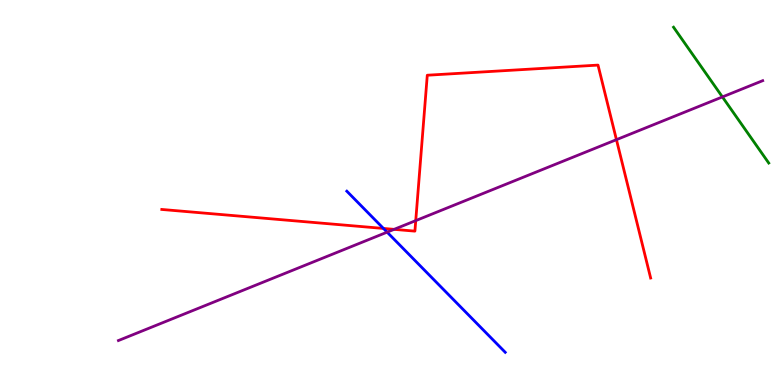[{'lines': ['blue', 'red'], 'intersections': [{'x': 4.95, 'y': 4.07}]}, {'lines': ['green', 'red'], 'intersections': []}, {'lines': ['purple', 'red'], 'intersections': [{'x': 5.09, 'y': 4.04}, {'x': 5.36, 'y': 4.27}, {'x': 7.95, 'y': 6.37}]}, {'lines': ['blue', 'green'], 'intersections': []}, {'lines': ['blue', 'purple'], 'intersections': [{'x': 5.0, 'y': 3.97}]}, {'lines': ['green', 'purple'], 'intersections': [{'x': 9.32, 'y': 7.48}]}]